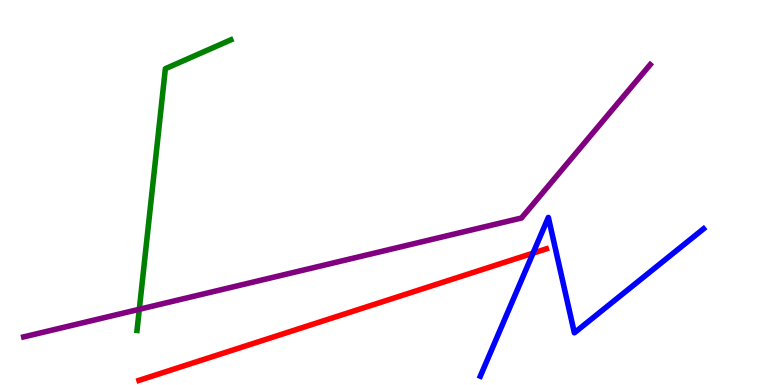[{'lines': ['blue', 'red'], 'intersections': [{'x': 6.88, 'y': 3.42}]}, {'lines': ['green', 'red'], 'intersections': []}, {'lines': ['purple', 'red'], 'intersections': []}, {'lines': ['blue', 'green'], 'intersections': []}, {'lines': ['blue', 'purple'], 'intersections': []}, {'lines': ['green', 'purple'], 'intersections': [{'x': 1.8, 'y': 1.97}]}]